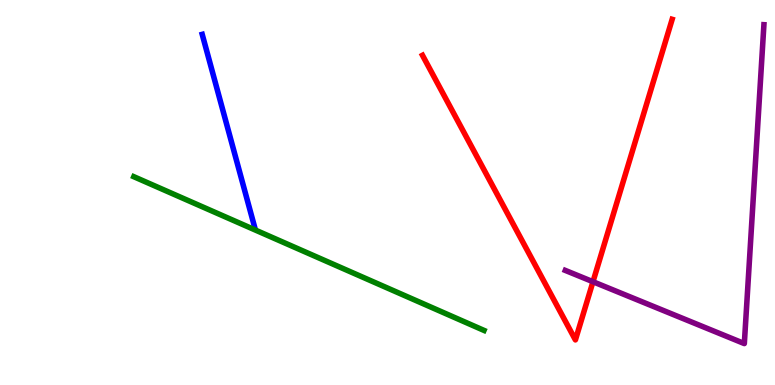[{'lines': ['blue', 'red'], 'intersections': []}, {'lines': ['green', 'red'], 'intersections': []}, {'lines': ['purple', 'red'], 'intersections': [{'x': 7.65, 'y': 2.68}]}, {'lines': ['blue', 'green'], 'intersections': []}, {'lines': ['blue', 'purple'], 'intersections': []}, {'lines': ['green', 'purple'], 'intersections': []}]